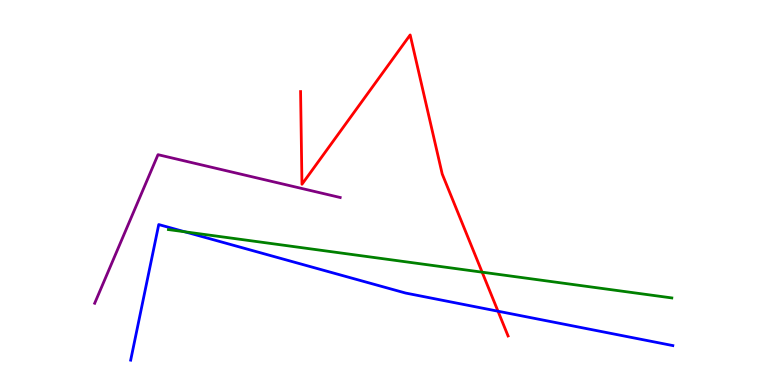[{'lines': ['blue', 'red'], 'intersections': [{'x': 6.43, 'y': 1.92}]}, {'lines': ['green', 'red'], 'intersections': [{'x': 6.22, 'y': 2.93}]}, {'lines': ['purple', 'red'], 'intersections': []}, {'lines': ['blue', 'green'], 'intersections': [{'x': 2.38, 'y': 3.98}]}, {'lines': ['blue', 'purple'], 'intersections': []}, {'lines': ['green', 'purple'], 'intersections': []}]